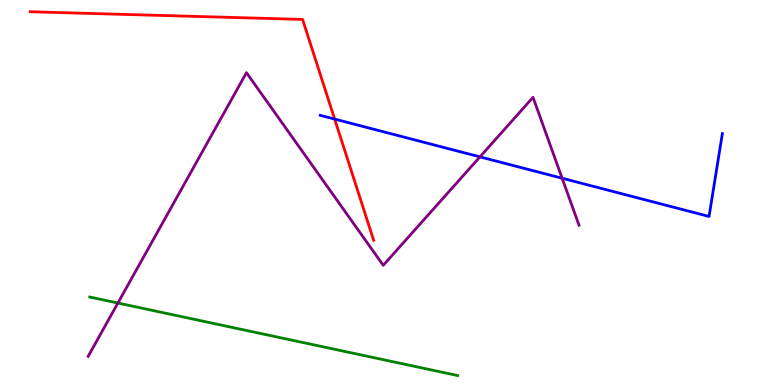[{'lines': ['blue', 'red'], 'intersections': [{'x': 4.32, 'y': 6.91}]}, {'lines': ['green', 'red'], 'intersections': []}, {'lines': ['purple', 'red'], 'intersections': []}, {'lines': ['blue', 'green'], 'intersections': []}, {'lines': ['blue', 'purple'], 'intersections': [{'x': 6.19, 'y': 5.93}, {'x': 7.25, 'y': 5.37}]}, {'lines': ['green', 'purple'], 'intersections': [{'x': 1.52, 'y': 2.13}]}]